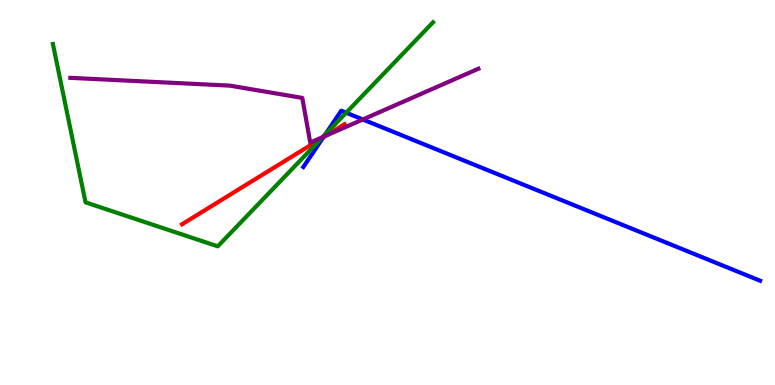[{'lines': ['blue', 'red'], 'intersections': [{'x': 4.17, 'y': 6.44}]}, {'lines': ['green', 'red'], 'intersections': [{'x': 4.15, 'y': 6.41}]}, {'lines': ['purple', 'red'], 'intersections': [{'x': 4.2, 'y': 6.48}]}, {'lines': ['blue', 'green'], 'intersections': [{'x': 4.2, 'y': 6.51}, {'x': 4.47, 'y': 7.07}]}, {'lines': ['blue', 'purple'], 'intersections': [{'x': 4.18, 'y': 6.45}, {'x': 4.68, 'y': 6.9}]}, {'lines': ['green', 'purple'], 'intersections': [{'x': 4.16, 'y': 6.44}]}]